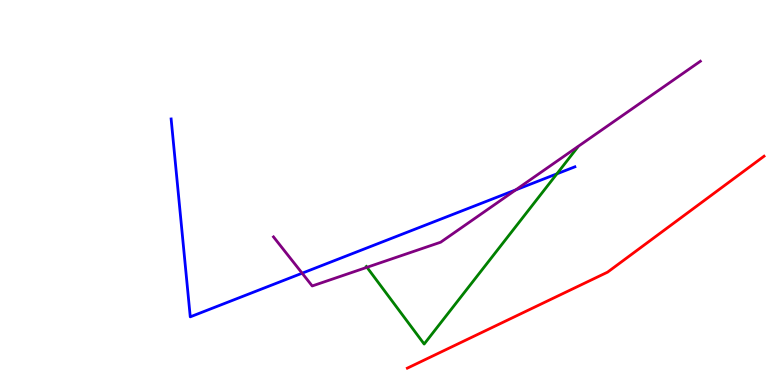[{'lines': ['blue', 'red'], 'intersections': []}, {'lines': ['green', 'red'], 'intersections': []}, {'lines': ['purple', 'red'], 'intersections': []}, {'lines': ['blue', 'green'], 'intersections': [{'x': 7.19, 'y': 5.48}]}, {'lines': ['blue', 'purple'], 'intersections': [{'x': 3.9, 'y': 2.9}, {'x': 6.66, 'y': 5.07}]}, {'lines': ['green', 'purple'], 'intersections': [{'x': 4.74, 'y': 3.06}]}]